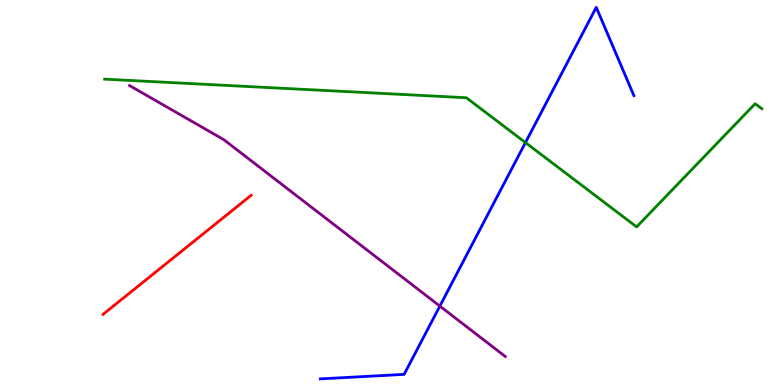[{'lines': ['blue', 'red'], 'intersections': []}, {'lines': ['green', 'red'], 'intersections': []}, {'lines': ['purple', 'red'], 'intersections': []}, {'lines': ['blue', 'green'], 'intersections': [{'x': 6.78, 'y': 6.3}]}, {'lines': ['blue', 'purple'], 'intersections': [{'x': 5.68, 'y': 2.05}]}, {'lines': ['green', 'purple'], 'intersections': []}]